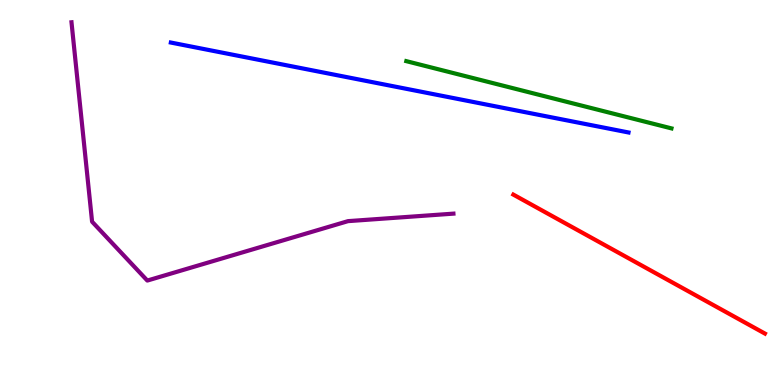[{'lines': ['blue', 'red'], 'intersections': []}, {'lines': ['green', 'red'], 'intersections': []}, {'lines': ['purple', 'red'], 'intersections': []}, {'lines': ['blue', 'green'], 'intersections': []}, {'lines': ['blue', 'purple'], 'intersections': []}, {'lines': ['green', 'purple'], 'intersections': []}]